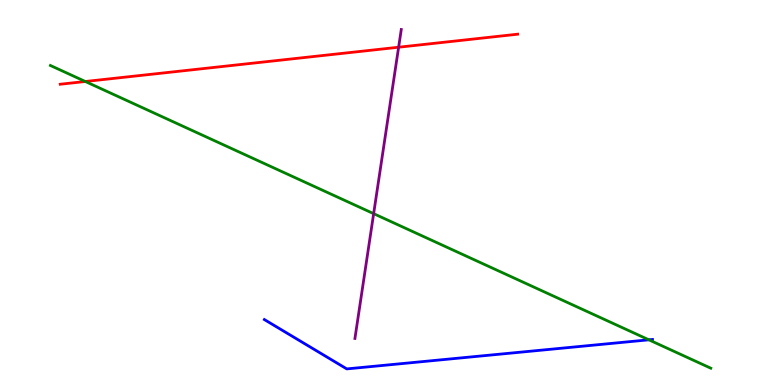[{'lines': ['blue', 'red'], 'intersections': []}, {'lines': ['green', 'red'], 'intersections': [{'x': 1.1, 'y': 7.88}]}, {'lines': ['purple', 'red'], 'intersections': [{'x': 5.14, 'y': 8.77}]}, {'lines': ['blue', 'green'], 'intersections': [{'x': 8.37, 'y': 1.17}]}, {'lines': ['blue', 'purple'], 'intersections': []}, {'lines': ['green', 'purple'], 'intersections': [{'x': 4.82, 'y': 4.45}]}]